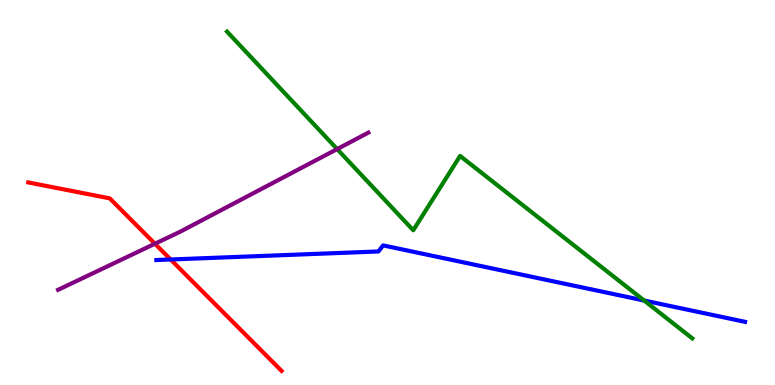[{'lines': ['blue', 'red'], 'intersections': [{'x': 2.2, 'y': 3.26}]}, {'lines': ['green', 'red'], 'intersections': []}, {'lines': ['purple', 'red'], 'intersections': [{'x': 2.0, 'y': 3.67}]}, {'lines': ['blue', 'green'], 'intersections': [{'x': 8.31, 'y': 2.19}]}, {'lines': ['blue', 'purple'], 'intersections': []}, {'lines': ['green', 'purple'], 'intersections': [{'x': 4.35, 'y': 6.13}]}]